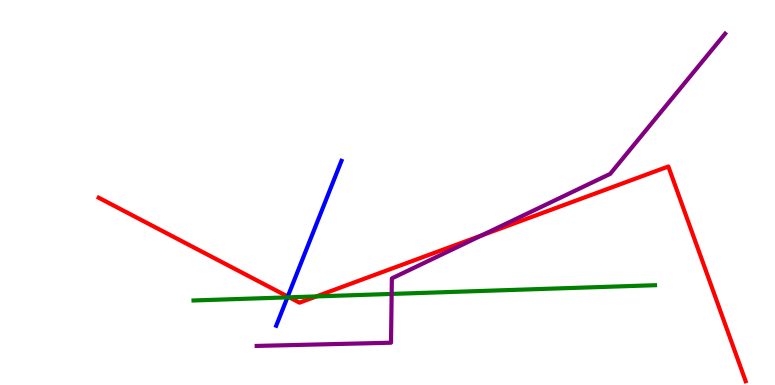[{'lines': ['blue', 'red'], 'intersections': [{'x': 3.71, 'y': 2.3}]}, {'lines': ['green', 'red'], 'intersections': [{'x': 3.73, 'y': 2.28}, {'x': 4.08, 'y': 2.3}]}, {'lines': ['purple', 'red'], 'intersections': [{'x': 6.21, 'y': 3.88}]}, {'lines': ['blue', 'green'], 'intersections': [{'x': 3.71, 'y': 2.28}]}, {'lines': ['blue', 'purple'], 'intersections': []}, {'lines': ['green', 'purple'], 'intersections': [{'x': 5.05, 'y': 2.37}]}]